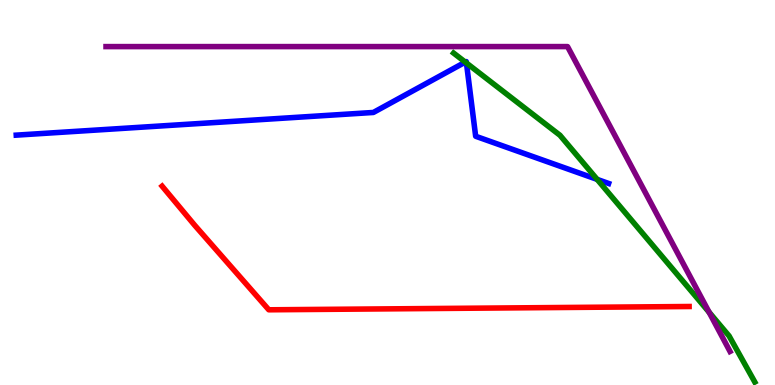[{'lines': ['blue', 'red'], 'intersections': []}, {'lines': ['green', 'red'], 'intersections': []}, {'lines': ['purple', 'red'], 'intersections': []}, {'lines': ['blue', 'green'], 'intersections': [{'x': 6.0, 'y': 8.39}, {'x': 6.02, 'y': 8.36}, {'x': 7.71, 'y': 5.34}]}, {'lines': ['blue', 'purple'], 'intersections': []}, {'lines': ['green', 'purple'], 'intersections': [{'x': 9.15, 'y': 1.89}]}]